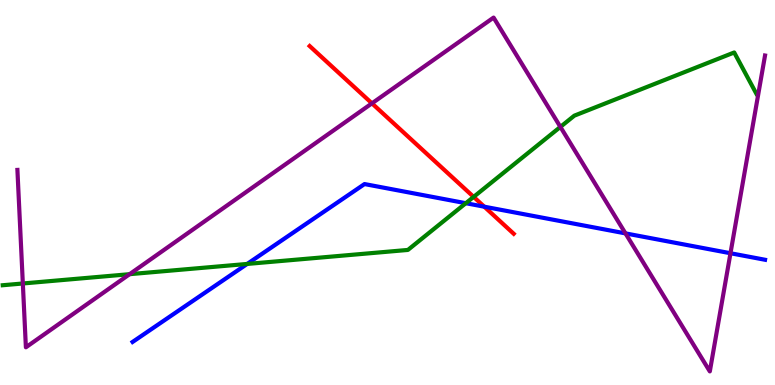[{'lines': ['blue', 'red'], 'intersections': [{'x': 6.25, 'y': 4.63}]}, {'lines': ['green', 'red'], 'intersections': [{'x': 6.11, 'y': 4.89}]}, {'lines': ['purple', 'red'], 'intersections': [{'x': 4.8, 'y': 7.32}]}, {'lines': ['blue', 'green'], 'intersections': [{'x': 3.19, 'y': 3.14}, {'x': 6.01, 'y': 4.72}]}, {'lines': ['blue', 'purple'], 'intersections': [{'x': 8.07, 'y': 3.94}, {'x': 9.43, 'y': 3.42}]}, {'lines': ['green', 'purple'], 'intersections': [{'x': 0.295, 'y': 2.64}, {'x': 1.67, 'y': 2.88}, {'x': 7.23, 'y': 6.7}]}]